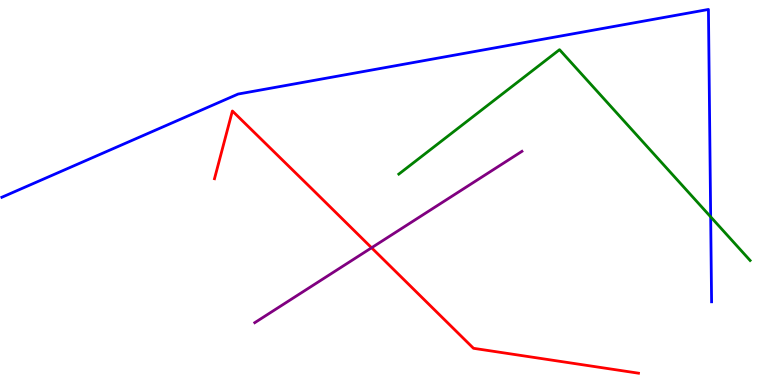[{'lines': ['blue', 'red'], 'intersections': []}, {'lines': ['green', 'red'], 'intersections': []}, {'lines': ['purple', 'red'], 'intersections': [{'x': 4.79, 'y': 3.56}]}, {'lines': ['blue', 'green'], 'intersections': [{'x': 9.17, 'y': 4.37}]}, {'lines': ['blue', 'purple'], 'intersections': []}, {'lines': ['green', 'purple'], 'intersections': []}]